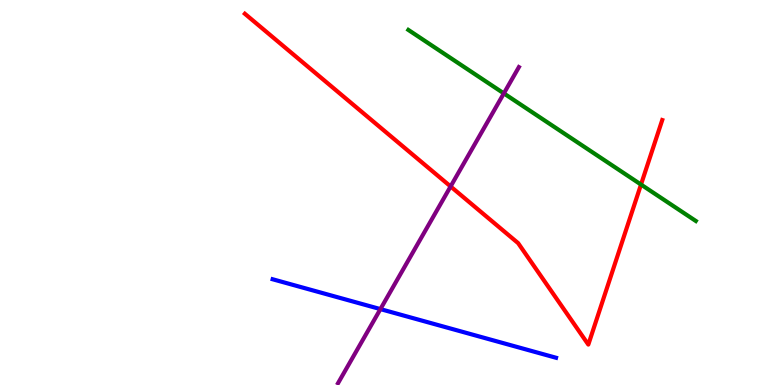[{'lines': ['blue', 'red'], 'intersections': []}, {'lines': ['green', 'red'], 'intersections': [{'x': 8.27, 'y': 5.21}]}, {'lines': ['purple', 'red'], 'intersections': [{'x': 5.81, 'y': 5.16}]}, {'lines': ['blue', 'green'], 'intersections': []}, {'lines': ['blue', 'purple'], 'intersections': [{'x': 4.91, 'y': 1.97}]}, {'lines': ['green', 'purple'], 'intersections': [{'x': 6.5, 'y': 7.57}]}]